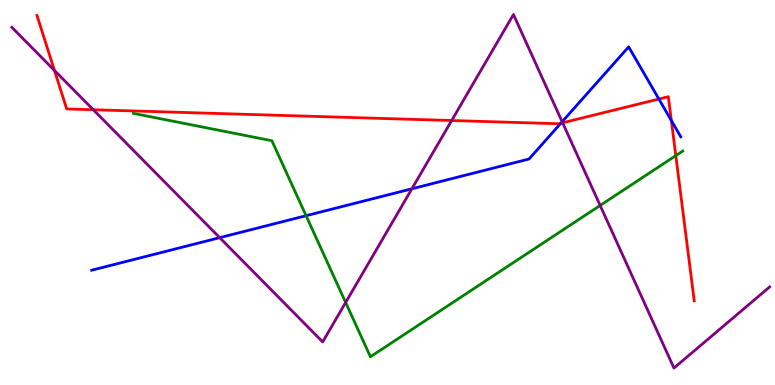[{'lines': ['blue', 'red'], 'intersections': [{'x': 7.24, 'y': 6.8}, {'x': 8.5, 'y': 7.43}, {'x': 8.66, 'y': 6.87}]}, {'lines': ['green', 'red'], 'intersections': [{'x': 8.72, 'y': 5.96}]}, {'lines': ['purple', 'red'], 'intersections': [{'x': 0.703, 'y': 8.17}, {'x': 1.2, 'y': 7.15}, {'x': 5.83, 'y': 6.87}, {'x': 7.26, 'y': 6.81}]}, {'lines': ['blue', 'green'], 'intersections': [{'x': 3.95, 'y': 4.4}]}, {'lines': ['blue', 'purple'], 'intersections': [{'x': 2.83, 'y': 3.83}, {'x': 5.31, 'y': 5.1}, {'x': 7.25, 'y': 6.84}]}, {'lines': ['green', 'purple'], 'intersections': [{'x': 4.46, 'y': 2.14}, {'x': 7.74, 'y': 4.66}]}]